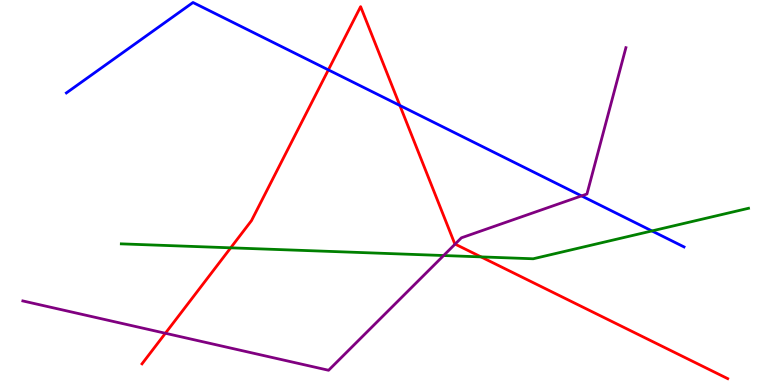[{'lines': ['blue', 'red'], 'intersections': [{'x': 4.24, 'y': 8.18}, {'x': 5.16, 'y': 7.26}]}, {'lines': ['green', 'red'], 'intersections': [{'x': 2.98, 'y': 3.56}, {'x': 6.21, 'y': 3.33}]}, {'lines': ['purple', 'red'], 'intersections': [{'x': 2.13, 'y': 1.34}, {'x': 5.87, 'y': 3.66}]}, {'lines': ['blue', 'green'], 'intersections': [{'x': 8.41, 'y': 4.0}]}, {'lines': ['blue', 'purple'], 'intersections': [{'x': 7.5, 'y': 4.91}]}, {'lines': ['green', 'purple'], 'intersections': [{'x': 5.72, 'y': 3.36}]}]